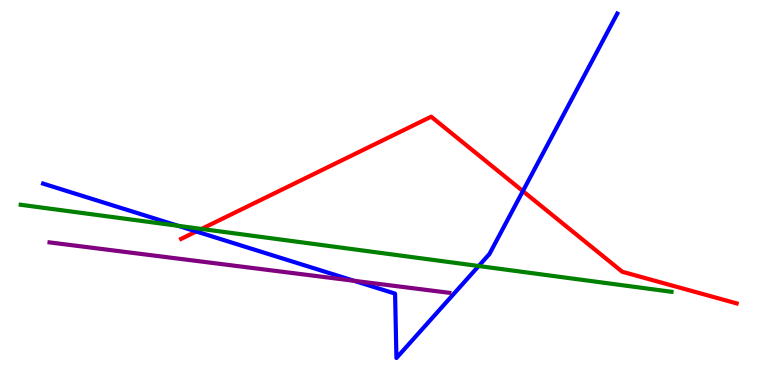[{'lines': ['blue', 'red'], 'intersections': [{'x': 2.53, 'y': 3.99}, {'x': 6.75, 'y': 5.04}]}, {'lines': ['green', 'red'], 'intersections': [{'x': 2.6, 'y': 4.05}]}, {'lines': ['purple', 'red'], 'intersections': []}, {'lines': ['blue', 'green'], 'intersections': [{'x': 2.3, 'y': 4.13}, {'x': 6.18, 'y': 3.09}]}, {'lines': ['blue', 'purple'], 'intersections': [{'x': 4.57, 'y': 2.71}]}, {'lines': ['green', 'purple'], 'intersections': []}]